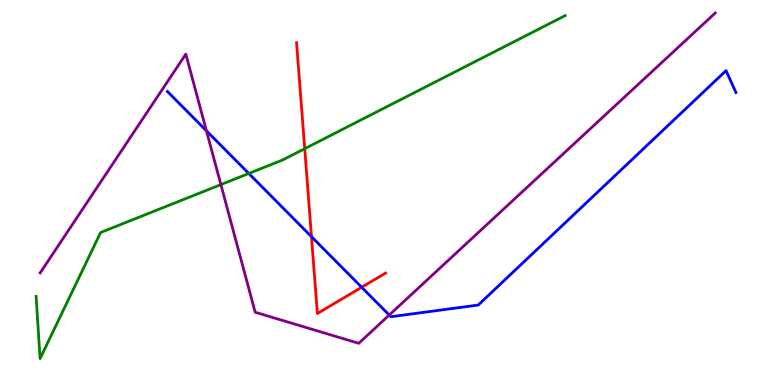[{'lines': ['blue', 'red'], 'intersections': [{'x': 4.02, 'y': 3.85}, {'x': 4.67, 'y': 2.54}]}, {'lines': ['green', 'red'], 'intersections': [{'x': 3.93, 'y': 6.14}]}, {'lines': ['purple', 'red'], 'intersections': []}, {'lines': ['blue', 'green'], 'intersections': [{'x': 3.21, 'y': 5.49}]}, {'lines': ['blue', 'purple'], 'intersections': [{'x': 2.66, 'y': 6.6}, {'x': 5.02, 'y': 1.82}]}, {'lines': ['green', 'purple'], 'intersections': [{'x': 2.85, 'y': 5.21}]}]